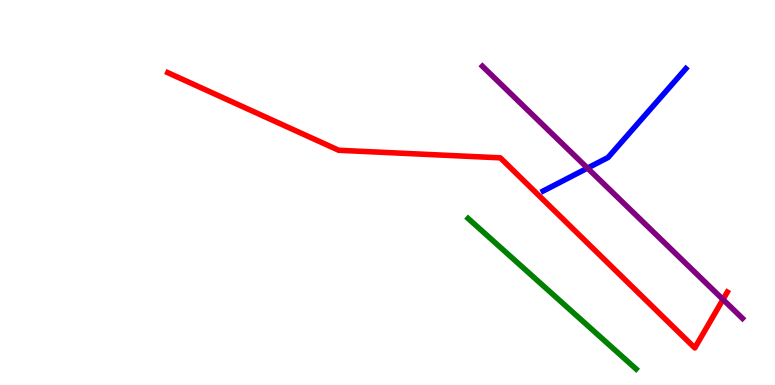[{'lines': ['blue', 'red'], 'intersections': []}, {'lines': ['green', 'red'], 'intersections': []}, {'lines': ['purple', 'red'], 'intersections': [{'x': 9.33, 'y': 2.22}]}, {'lines': ['blue', 'green'], 'intersections': []}, {'lines': ['blue', 'purple'], 'intersections': [{'x': 7.58, 'y': 5.63}]}, {'lines': ['green', 'purple'], 'intersections': []}]